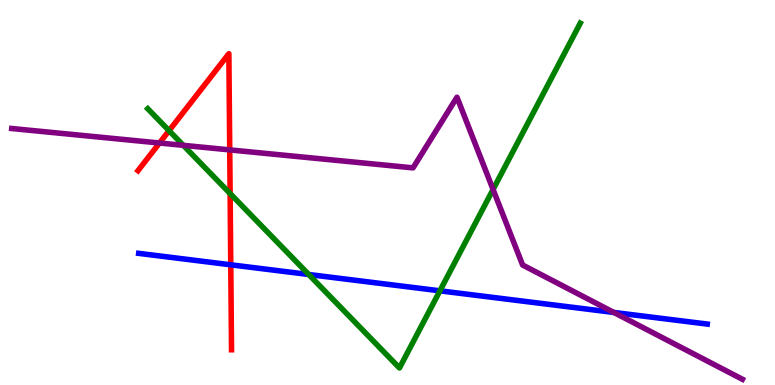[{'lines': ['blue', 'red'], 'intersections': [{'x': 2.98, 'y': 3.12}]}, {'lines': ['green', 'red'], 'intersections': [{'x': 2.18, 'y': 6.61}, {'x': 2.97, 'y': 4.97}]}, {'lines': ['purple', 'red'], 'intersections': [{'x': 2.06, 'y': 6.29}, {'x': 2.96, 'y': 6.11}]}, {'lines': ['blue', 'green'], 'intersections': [{'x': 3.98, 'y': 2.87}, {'x': 5.68, 'y': 2.45}]}, {'lines': ['blue', 'purple'], 'intersections': [{'x': 7.92, 'y': 1.88}]}, {'lines': ['green', 'purple'], 'intersections': [{'x': 2.37, 'y': 6.22}, {'x': 6.36, 'y': 5.08}]}]